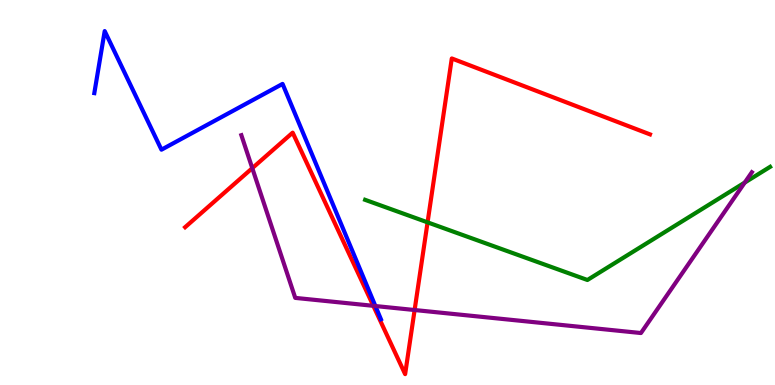[{'lines': ['blue', 'red'], 'intersections': []}, {'lines': ['green', 'red'], 'intersections': [{'x': 5.52, 'y': 4.22}]}, {'lines': ['purple', 'red'], 'intersections': [{'x': 3.26, 'y': 5.63}, {'x': 4.82, 'y': 2.06}, {'x': 5.35, 'y': 1.95}]}, {'lines': ['blue', 'green'], 'intersections': []}, {'lines': ['blue', 'purple'], 'intersections': [{'x': 4.84, 'y': 2.05}]}, {'lines': ['green', 'purple'], 'intersections': [{'x': 9.61, 'y': 5.26}]}]